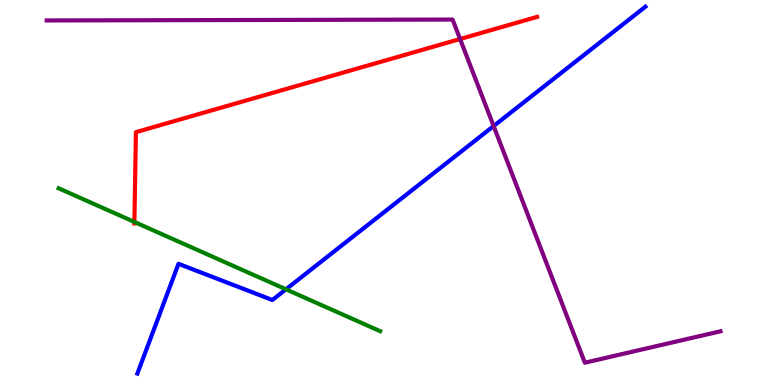[{'lines': ['blue', 'red'], 'intersections': []}, {'lines': ['green', 'red'], 'intersections': [{'x': 1.73, 'y': 4.23}]}, {'lines': ['purple', 'red'], 'intersections': [{'x': 5.94, 'y': 8.99}]}, {'lines': ['blue', 'green'], 'intersections': [{'x': 3.69, 'y': 2.49}]}, {'lines': ['blue', 'purple'], 'intersections': [{'x': 6.37, 'y': 6.73}]}, {'lines': ['green', 'purple'], 'intersections': []}]